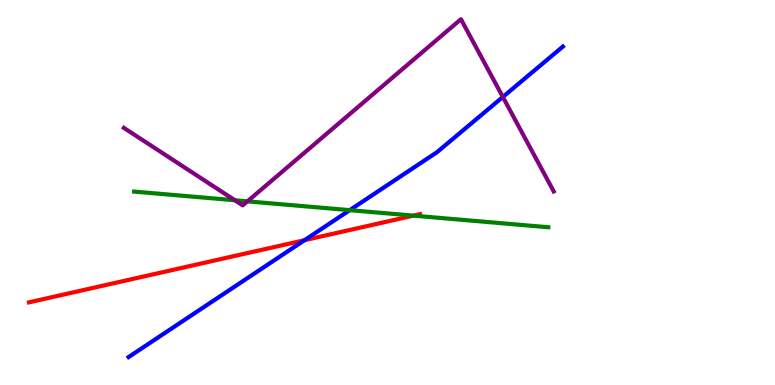[{'lines': ['blue', 'red'], 'intersections': [{'x': 3.93, 'y': 3.76}]}, {'lines': ['green', 'red'], 'intersections': [{'x': 5.33, 'y': 4.4}]}, {'lines': ['purple', 'red'], 'intersections': []}, {'lines': ['blue', 'green'], 'intersections': [{'x': 4.51, 'y': 4.54}]}, {'lines': ['blue', 'purple'], 'intersections': [{'x': 6.49, 'y': 7.48}]}, {'lines': ['green', 'purple'], 'intersections': [{'x': 3.03, 'y': 4.8}, {'x': 3.19, 'y': 4.77}]}]